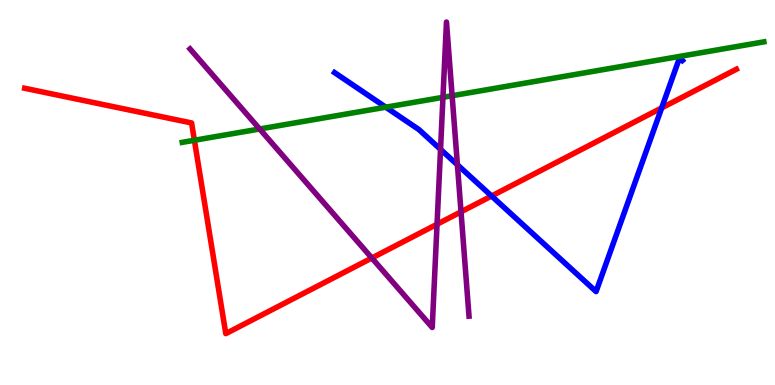[{'lines': ['blue', 'red'], 'intersections': [{'x': 6.34, 'y': 4.91}, {'x': 8.54, 'y': 7.2}]}, {'lines': ['green', 'red'], 'intersections': [{'x': 2.51, 'y': 6.36}]}, {'lines': ['purple', 'red'], 'intersections': [{'x': 4.8, 'y': 3.3}, {'x': 5.64, 'y': 4.18}, {'x': 5.95, 'y': 4.5}]}, {'lines': ['blue', 'green'], 'intersections': [{'x': 4.98, 'y': 7.22}]}, {'lines': ['blue', 'purple'], 'intersections': [{'x': 5.68, 'y': 6.12}, {'x': 5.9, 'y': 5.72}]}, {'lines': ['green', 'purple'], 'intersections': [{'x': 3.35, 'y': 6.65}, {'x': 5.72, 'y': 7.47}, {'x': 5.83, 'y': 7.51}]}]